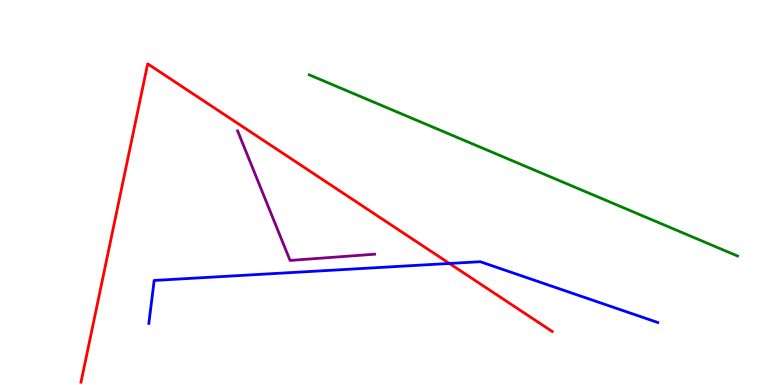[{'lines': ['blue', 'red'], 'intersections': [{'x': 5.8, 'y': 3.16}]}, {'lines': ['green', 'red'], 'intersections': []}, {'lines': ['purple', 'red'], 'intersections': []}, {'lines': ['blue', 'green'], 'intersections': []}, {'lines': ['blue', 'purple'], 'intersections': []}, {'lines': ['green', 'purple'], 'intersections': []}]